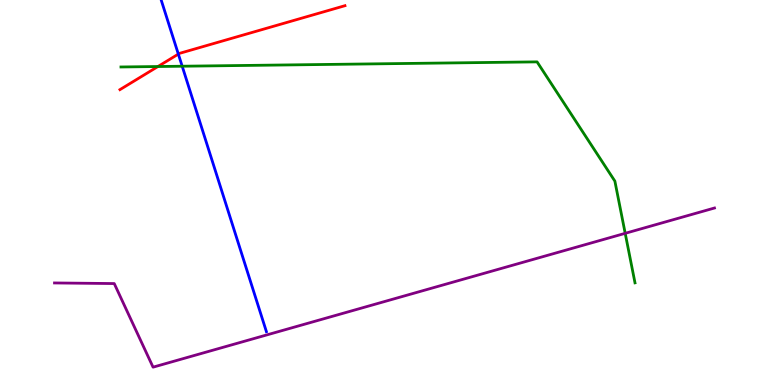[{'lines': ['blue', 'red'], 'intersections': [{'x': 2.3, 'y': 8.59}]}, {'lines': ['green', 'red'], 'intersections': [{'x': 2.04, 'y': 8.27}]}, {'lines': ['purple', 'red'], 'intersections': []}, {'lines': ['blue', 'green'], 'intersections': [{'x': 2.35, 'y': 8.28}]}, {'lines': ['blue', 'purple'], 'intersections': []}, {'lines': ['green', 'purple'], 'intersections': [{'x': 8.07, 'y': 3.94}]}]